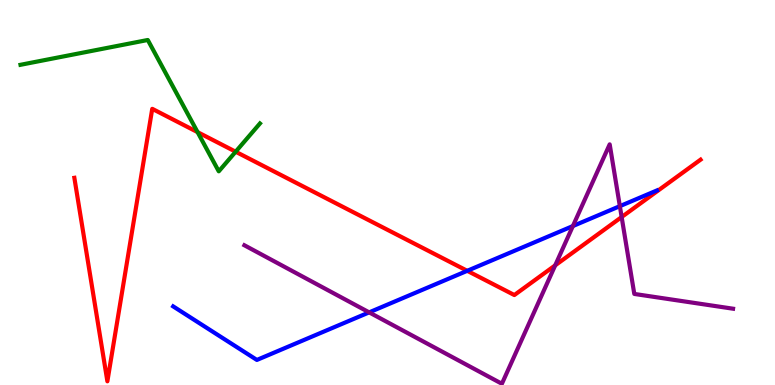[{'lines': ['blue', 'red'], 'intersections': [{'x': 6.03, 'y': 2.97}]}, {'lines': ['green', 'red'], 'intersections': [{'x': 2.55, 'y': 6.57}, {'x': 3.04, 'y': 6.06}]}, {'lines': ['purple', 'red'], 'intersections': [{'x': 7.16, 'y': 3.11}, {'x': 8.02, 'y': 4.36}]}, {'lines': ['blue', 'green'], 'intersections': []}, {'lines': ['blue', 'purple'], 'intersections': [{'x': 4.76, 'y': 1.89}, {'x': 7.39, 'y': 4.13}, {'x': 8.0, 'y': 4.65}]}, {'lines': ['green', 'purple'], 'intersections': []}]